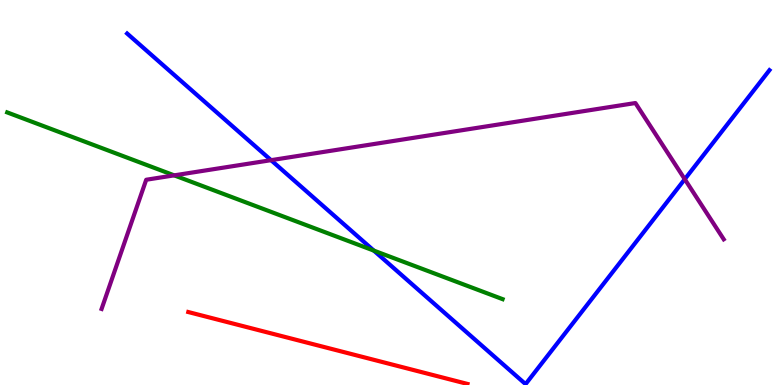[{'lines': ['blue', 'red'], 'intersections': []}, {'lines': ['green', 'red'], 'intersections': []}, {'lines': ['purple', 'red'], 'intersections': []}, {'lines': ['blue', 'green'], 'intersections': [{'x': 4.82, 'y': 3.49}]}, {'lines': ['blue', 'purple'], 'intersections': [{'x': 3.5, 'y': 5.84}, {'x': 8.84, 'y': 5.35}]}, {'lines': ['green', 'purple'], 'intersections': [{'x': 2.25, 'y': 5.45}]}]